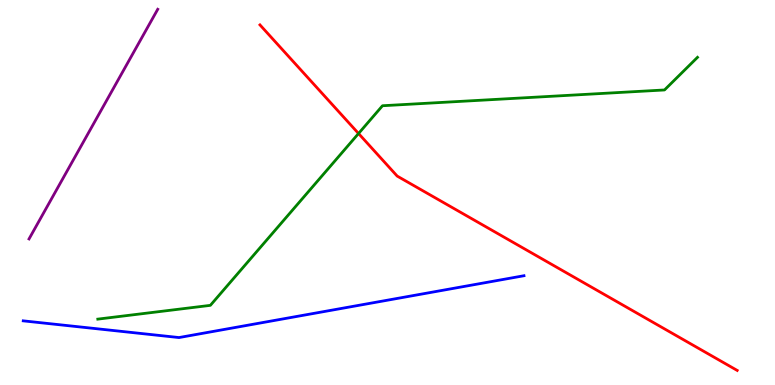[{'lines': ['blue', 'red'], 'intersections': []}, {'lines': ['green', 'red'], 'intersections': [{'x': 4.63, 'y': 6.53}]}, {'lines': ['purple', 'red'], 'intersections': []}, {'lines': ['blue', 'green'], 'intersections': []}, {'lines': ['blue', 'purple'], 'intersections': []}, {'lines': ['green', 'purple'], 'intersections': []}]